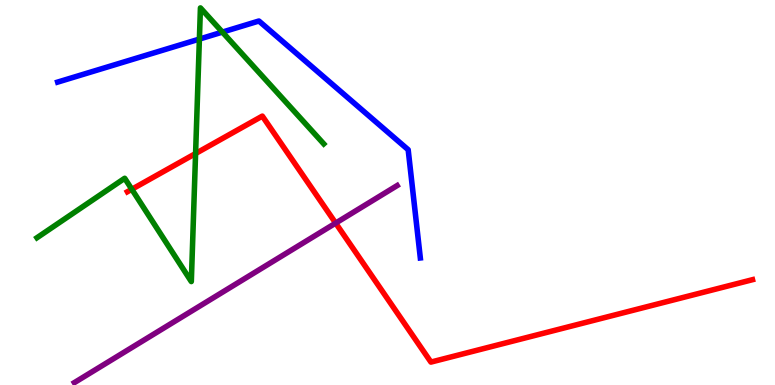[{'lines': ['blue', 'red'], 'intersections': []}, {'lines': ['green', 'red'], 'intersections': [{'x': 1.7, 'y': 5.08}, {'x': 2.52, 'y': 6.01}]}, {'lines': ['purple', 'red'], 'intersections': [{'x': 4.33, 'y': 4.21}]}, {'lines': ['blue', 'green'], 'intersections': [{'x': 2.57, 'y': 8.98}, {'x': 2.87, 'y': 9.17}]}, {'lines': ['blue', 'purple'], 'intersections': []}, {'lines': ['green', 'purple'], 'intersections': []}]